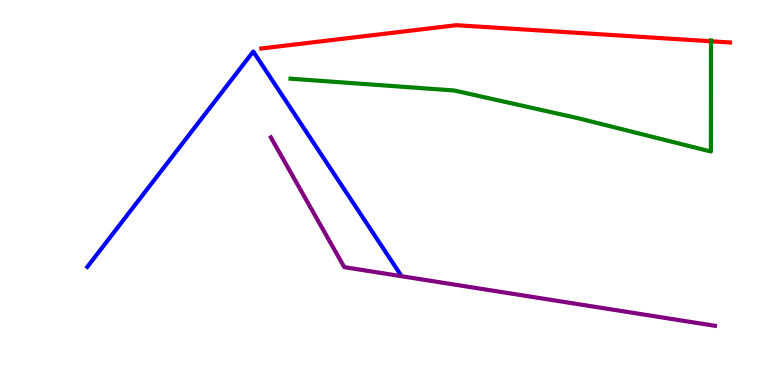[{'lines': ['blue', 'red'], 'intersections': []}, {'lines': ['green', 'red'], 'intersections': [{'x': 9.17, 'y': 8.93}]}, {'lines': ['purple', 'red'], 'intersections': []}, {'lines': ['blue', 'green'], 'intersections': []}, {'lines': ['blue', 'purple'], 'intersections': []}, {'lines': ['green', 'purple'], 'intersections': []}]